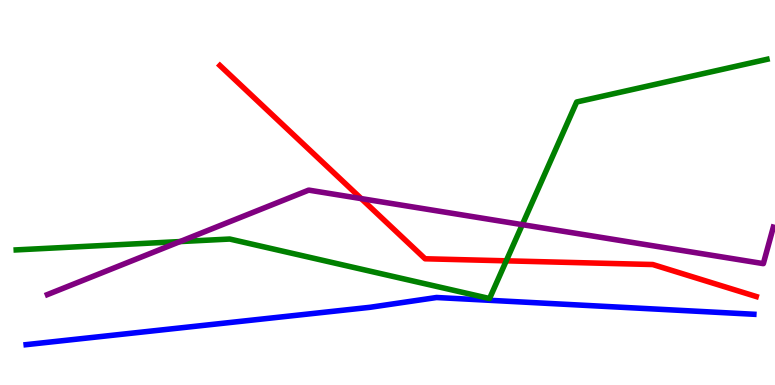[{'lines': ['blue', 'red'], 'intersections': []}, {'lines': ['green', 'red'], 'intersections': [{'x': 6.53, 'y': 3.23}]}, {'lines': ['purple', 'red'], 'intersections': [{'x': 4.66, 'y': 4.84}]}, {'lines': ['blue', 'green'], 'intersections': []}, {'lines': ['blue', 'purple'], 'intersections': []}, {'lines': ['green', 'purple'], 'intersections': [{'x': 2.32, 'y': 3.73}, {'x': 6.74, 'y': 4.16}]}]